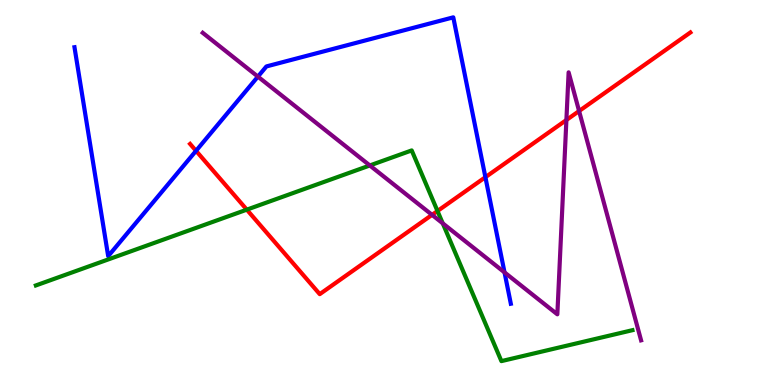[{'lines': ['blue', 'red'], 'intersections': [{'x': 2.53, 'y': 6.08}, {'x': 6.26, 'y': 5.4}]}, {'lines': ['green', 'red'], 'intersections': [{'x': 3.18, 'y': 4.55}, {'x': 5.65, 'y': 4.52}]}, {'lines': ['purple', 'red'], 'intersections': [{'x': 5.57, 'y': 4.42}, {'x': 7.31, 'y': 6.88}, {'x': 7.47, 'y': 7.12}]}, {'lines': ['blue', 'green'], 'intersections': []}, {'lines': ['blue', 'purple'], 'intersections': [{'x': 3.33, 'y': 8.01}, {'x': 6.51, 'y': 2.92}]}, {'lines': ['green', 'purple'], 'intersections': [{'x': 4.77, 'y': 5.7}, {'x': 5.71, 'y': 4.2}]}]